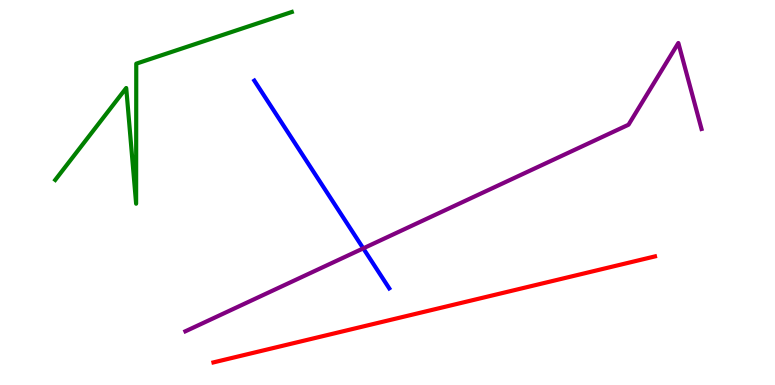[{'lines': ['blue', 'red'], 'intersections': []}, {'lines': ['green', 'red'], 'intersections': []}, {'lines': ['purple', 'red'], 'intersections': []}, {'lines': ['blue', 'green'], 'intersections': []}, {'lines': ['blue', 'purple'], 'intersections': [{'x': 4.69, 'y': 3.55}]}, {'lines': ['green', 'purple'], 'intersections': []}]